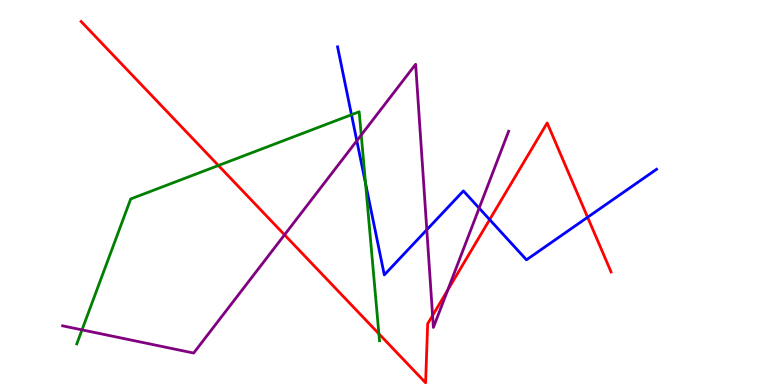[{'lines': ['blue', 'red'], 'intersections': [{'x': 6.32, 'y': 4.3}, {'x': 7.58, 'y': 4.36}]}, {'lines': ['green', 'red'], 'intersections': [{'x': 2.82, 'y': 5.7}, {'x': 4.89, 'y': 1.33}]}, {'lines': ['purple', 'red'], 'intersections': [{'x': 3.67, 'y': 3.9}, {'x': 5.58, 'y': 1.81}, {'x': 5.78, 'y': 2.47}]}, {'lines': ['blue', 'green'], 'intersections': [{'x': 4.54, 'y': 7.02}, {'x': 4.72, 'y': 5.24}]}, {'lines': ['blue', 'purple'], 'intersections': [{'x': 4.6, 'y': 6.34}, {'x': 5.51, 'y': 4.03}, {'x': 6.18, 'y': 4.59}]}, {'lines': ['green', 'purple'], 'intersections': [{'x': 1.06, 'y': 1.43}, {'x': 4.66, 'y': 6.49}]}]